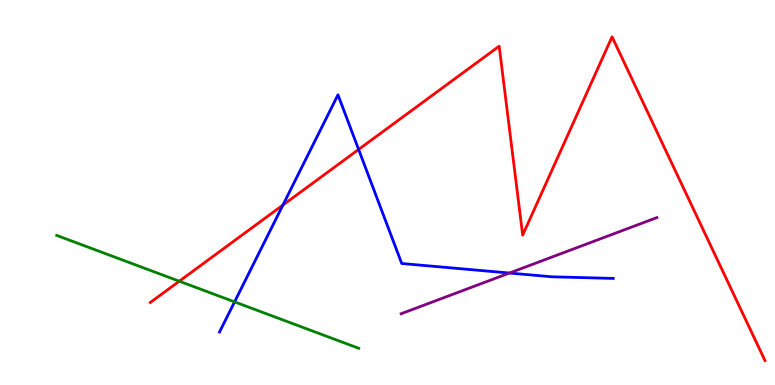[{'lines': ['blue', 'red'], 'intersections': [{'x': 3.65, 'y': 4.67}, {'x': 4.63, 'y': 6.12}]}, {'lines': ['green', 'red'], 'intersections': [{'x': 2.31, 'y': 2.7}]}, {'lines': ['purple', 'red'], 'intersections': []}, {'lines': ['blue', 'green'], 'intersections': [{'x': 3.03, 'y': 2.16}]}, {'lines': ['blue', 'purple'], 'intersections': [{'x': 6.57, 'y': 2.91}]}, {'lines': ['green', 'purple'], 'intersections': []}]